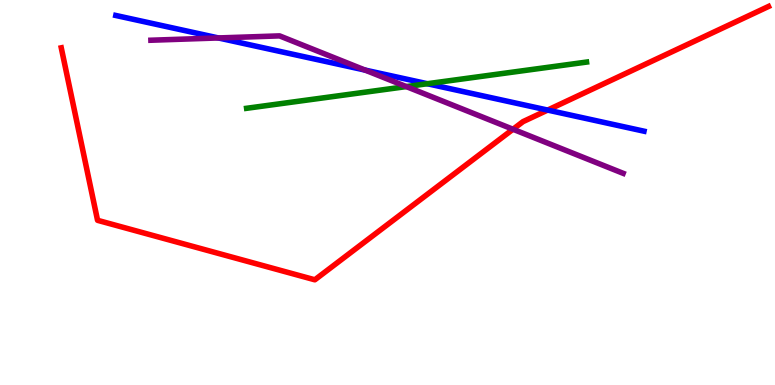[{'lines': ['blue', 'red'], 'intersections': [{'x': 7.07, 'y': 7.14}]}, {'lines': ['green', 'red'], 'intersections': []}, {'lines': ['purple', 'red'], 'intersections': [{'x': 6.62, 'y': 6.64}]}, {'lines': ['blue', 'green'], 'intersections': [{'x': 5.51, 'y': 7.83}]}, {'lines': ['blue', 'purple'], 'intersections': [{'x': 2.82, 'y': 9.01}, {'x': 4.71, 'y': 8.18}]}, {'lines': ['green', 'purple'], 'intersections': [{'x': 5.24, 'y': 7.75}]}]